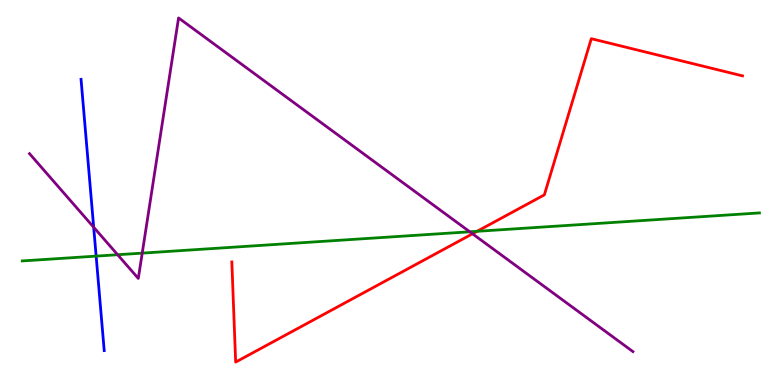[{'lines': ['blue', 'red'], 'intersections': []}, {'lines': ['green', 'red'], 'intersections': [{'x': 6.16, 'y': 3.99}]}, {'lines': ['purple', 'red'], 'intersections': [{'x': 6.1, 'y': 3.93}]}, {'lines': ['blue', 'green'], 'intersections': [{'x': 1.24, 'y': 3.35}]}, {'lines': ['blue', 'purple'], 'intersections': [{'x': 1.21, 'y': 4.1}]}, {'lines': ['green', 'purple'], 'intersections': [{'x': 1.52, 'y': 3.38}, {'x': 1.84, 'y': 3.43}, {'x': 6.06, 'y': 3.98}]}]